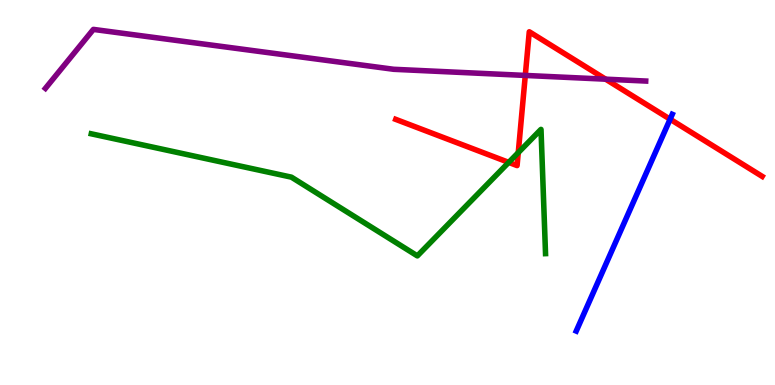[{'lines': ['blue', 'red'], 'intersections': [{'x': 8.65, 'y': 6.9}]}, {'lines': ['green', 'red'], 'intersections': [{'x': 6.56, 'y': 5.78}, {'x': 6.69, 'y': 6.04}]}, {'lines': ['purple', 'red'], 'intersections': [{'x': 6.78, 'y': 8.04}, {'x': 7.81, 'y': 7.94}]}, {'lines': ['blue', 'green'], 'intersections': []}, {'lines': ['blue', 'purple'], 'intersections': []}, {'lines': ['green', 'purple'], 'intersections': []}]